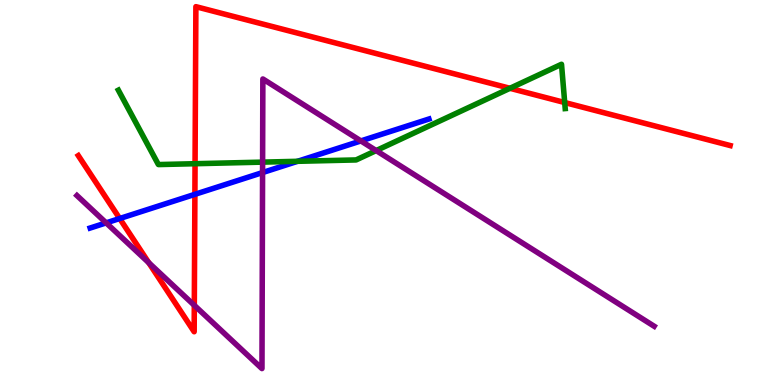[{'lines': ['blue', 'red'], 'intersections': [{'x': 1.54, 'y': 4.32}, {'x': 2.51, 'y': 4.95}]}, {'lines': ['green', 'red'], 'intersections': [{'x': 2.52, 'y': 5.75}, {'x': 6.58, 'y': 7.71}, {'x': 7.29, 'y': 7.34}]}, {'lines': ['purple', 'red'], 'intersections': [{'x': 1.92, 'y': 3.18}, {'x': 2.51, 'y': 2.07}]}, {'lines': ['blue', 'green'], 'intersections': [{'x': 3.84, 'y': 5.81}]}, {'lines': ['blue', 'purple'], 'intersections': [{'x': 1.37, 'y': 4.21}, {'x': 3.39, 'y': 5.52}, {'x': 4.66, 'y': 6.34}]}, {'lines': ['green', 'purple'], 'intersections': [{'x': 3.39, 'y': 5.79}, {'x': 4.85, 'y': 6.09}]}]